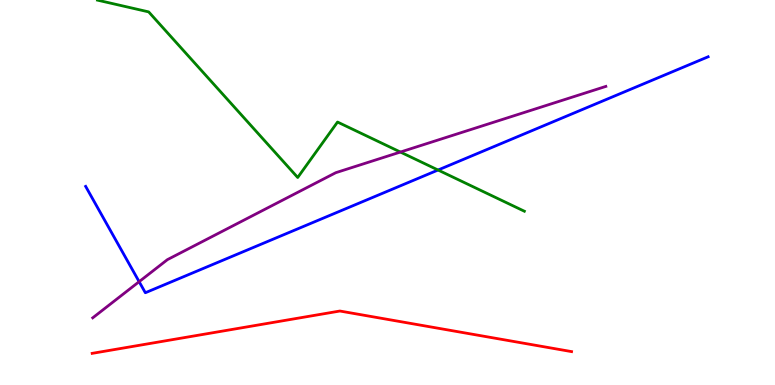[{'lines': ['blue', 'red'], 'intersections': []}, {'lines': ['green', 'red'], 'intersections': []}, {'lines': ['purple', 'red'], 'intersections': []}, {'lines': ['blue', 'green'], 'intersections': [{'x': 5.65, 'y': 5.58}]}, {'lines': ['blue', 'purple'], 'intersections': [{'x': 1.8, 'y': 2.68}]}, {'lines': ['green', 'purple'], 'intersections': [{'x': 5.17, 'y': 6.05}]}]